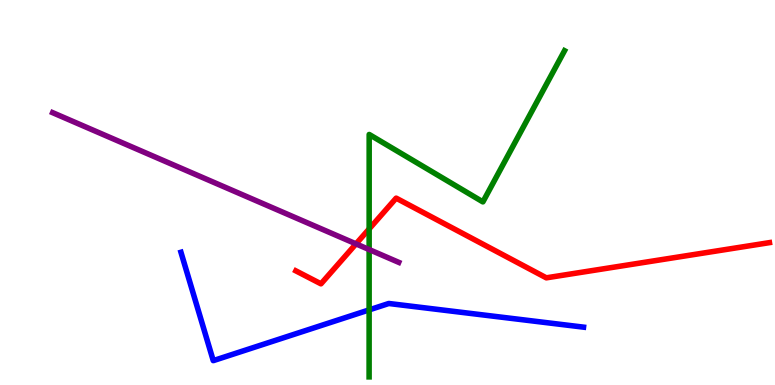[{'lines': ['blue', 'red'], 'intersections': []}, {'lines': ['green', 'red'], 'intersections': [{'x': 4.76, 'y': 4.05}]}, {'lines': ['purple', 'red'], 'intersections': [{'x': 4.59, 'y': 3.67}]}, {'lines': ['blue', 'green'], 'intersections': [{'x': 4.76, 'y': 1.95}]}, {'lines': ['blue', 'purple'], 'intersections': []}, {'lines': ['green', 'purple'], 'intersections': [{'x': 4.76, 'y': 3.52}]}]